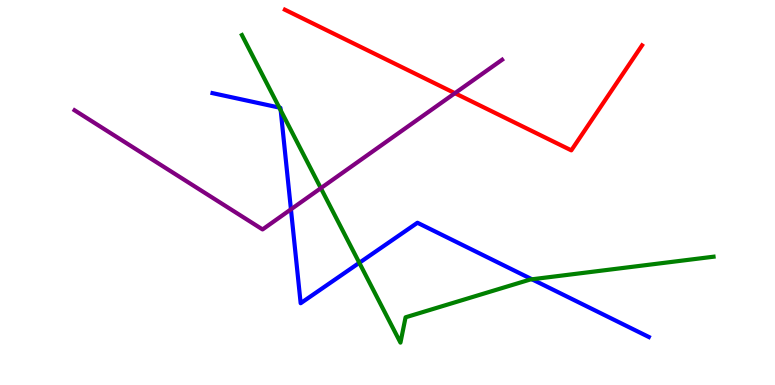[{'lines': ['blue', 'red'], 'intersections': []}, {'lines': ['green', 'red'], 'intersections': []}, {'lines': ['purple', 'red'], 'intersections': [{'x': 5.87, 'y': 7.58}]}, {'lines': ['blue', 'green'], 'intersections': [{'x': 3.6, 'y': 7.21}, {'x': 3.62, 'y': 7.14}, {'x': 4.64, 'y': 3.17}, {'x': 6.86, 'y': 2.75}]}, {'lines': ['blue', 'purple'], 'intersections': [{'x': 3.75, 'y': 4.56}]}, {'lines': ['green', 'purple'], 'intersections': [{'x': 4.14, 'y': 5.11}]}]